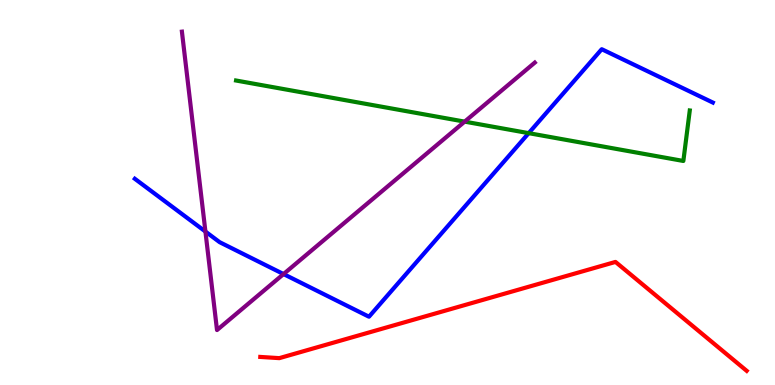[{'lines': ['blue', 'red'], 'intersections': []}, {'lines': ['green', 'red'], 'intersections': []}, {'lines': ['purple', 'red'], 'intersections': []}, {'lines': ['blue', 'green'], 'intersections': [{'x': 6.82, 'y': 6.54}]}, {'lines': ['blue', 'purple'], 'intersections': [{'x': 2.65, 'y': 3.99}, {'x': 3.66, 'y': 2.88}]}, {'lines': ['green', 'purple'], 'intersections': [{'x': 6.0, 'y': 6.84}]}]